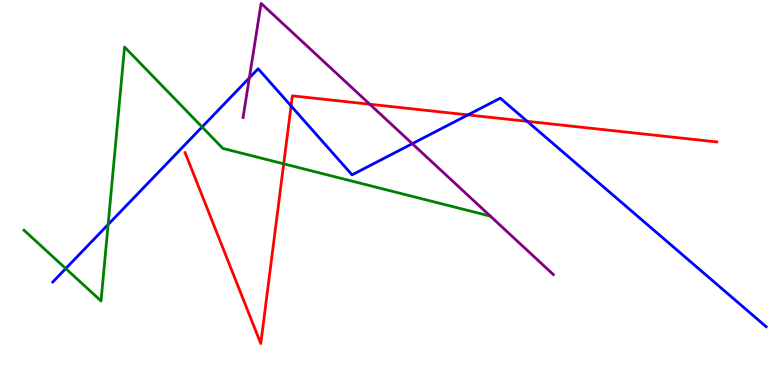[{'lines': ['blue', 'red'], 'intersections': [{'x': 3.76, 'y': 7.25}, {'x': 6.04, 'y': 7.02}, {'x': 6.8, 'y': 6.85}]}, {'lines': ['green', 'red'], 'intersections': [{'x': 3.66, 'y': 5.74}]}, {'lines': ['purple', 'red'], 'intersections': [{'x': 4.77, 'y': 7.29}]}, {'lines': ['blue', 'green'], 'intersections': [{'x': 0.848, 'y': 3.02}, {'x': 1.4, 'y': 4.17}, {'x': 2.61, 'y': 6.7}]}, {'lines': ['blue', 'purple'], 'intersections': [{'x': 3.22, 'y': 7.98}, {'x': 5.32, 'y': 6.27}]}, {'lines': ['green', 'purple'], 'intersections': []}]